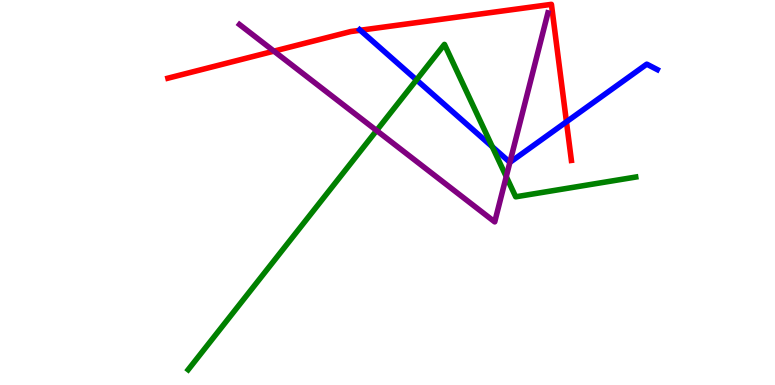[{'lines': ['blue', 'red'], 'intersections': [{'x': 4.65, 'y': 9.21}, {'x': 7.31, 'y': 6.84}]}, {'lines': ['green', 'red'], 'intersections': []}, {'lines': ['purple', 'red'], 'intersections': [{'x': 3.53, 'y': 8.67}]}, {'lines': ['blue', 'green'], 'intersections': [{'x': 5.37, 'y': 7.93}, {'x': 6.35, 'y': 6.19}]}, {'lines': ['blue', 'purple'], 'intersections': [{'x': 6.58, 'y': 5.78}]}, {'lines': ['green', 'purple'], 'intersections': [{'x': 4.86, 'y': 6.61}, {'x': 6.53, 'y': 5.41}]}]